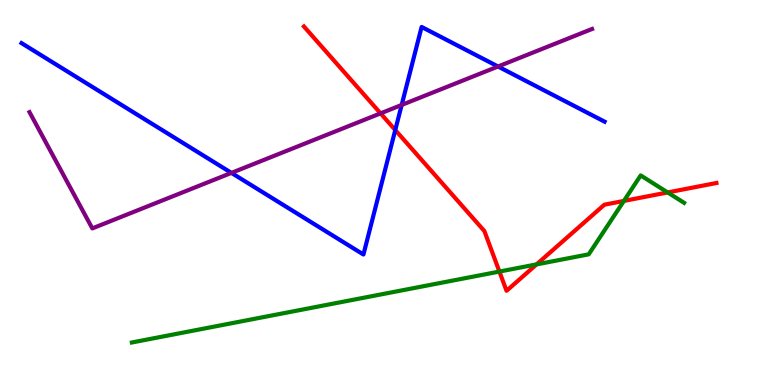[{'lines': ['blue', 'red'], 'intersections': [{'x': 5.1, 'y': 6.62}]}, {'lines': ['green', 'red'], 'intersections': [{'x': 6.44, 'y': 2.95}, {'x': 6.92, 'y': 3.13}, {'x': 8.05, 'y': 4.78}, {'x': 8.61, 'y': 5.0}]}, {'lines': ['purple', 'red'], 'intersections': [{'x': 4.91, 'y': 7.06}]}, {'lines': ['blue', 'green'], 'intersections': []}, {'lines': ['blue', 'purple'], 'intersections': [{'x': 2.99, 'y': 5.51}, {'x': 5.18, 'y': 7.27}, {'x': 6.43, 'y': 8.27}]}, {'lines': ['green', 'purple'], 'intersections': []}]